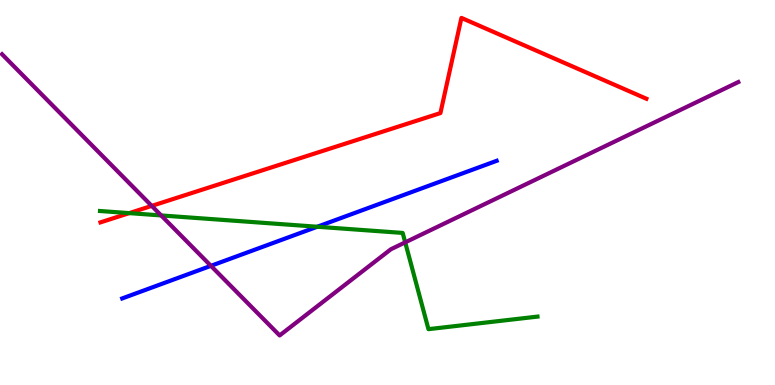[{'lines': ['blue', 'red'], 'intersections': []}, {'lines': ['green', 'red'], 'intersections': [{'x': 1.67, 'y': 4.46}]}, {'lines': ['purple', 'red'], 'intersections': [{'x': 1.96, 'y': 4.65}]}, {'lines': ['blue', 'green'], 'intersections': [{'x': 4.09, 'y': 4.11}]}, {'lines': ['blue', 'purple'], 'intersections': [{'x': 2.72, 'y': 3.1}]}, {'lines': ['green', 'purple'], 'intersections': [{'x': 2.08, 'y': 4.4}, {'x': 5.23, 'y': 3.71}]}]